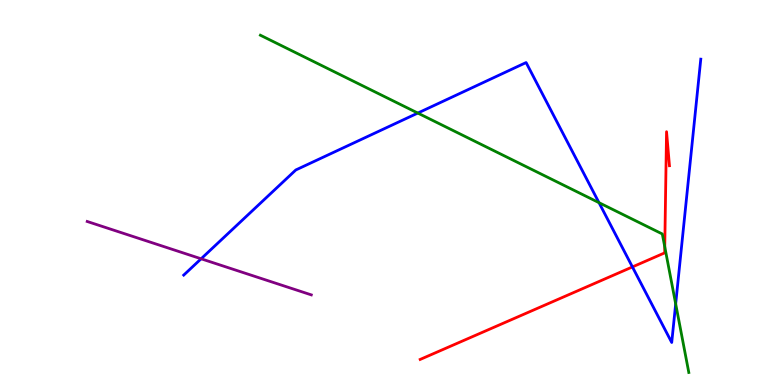[{'lines': ['blue', 'red'], 'intersections': [{'x': 8.16, 'y': 3.07}]}, {'lines': ['green', 'red'], 'intersections': [{'x': 8.58, 'y': 3.59}]}, {'lines': ['purple', 'red'], 'intersections': []}, {'lines': ['blue', 'green'], 'intersections': [{'x': 5.39, 'y': 7.06}, {'x': 7.73, 'y': 4.74}, {'x': 8.72, 'y': 2.11}]}, {'lines': ['blue', 'purple'], 'intersections': [{'x': 2.6, 'y': 3.28}]}, {'lines': ['green', 'purple'], 'intersections': []}]